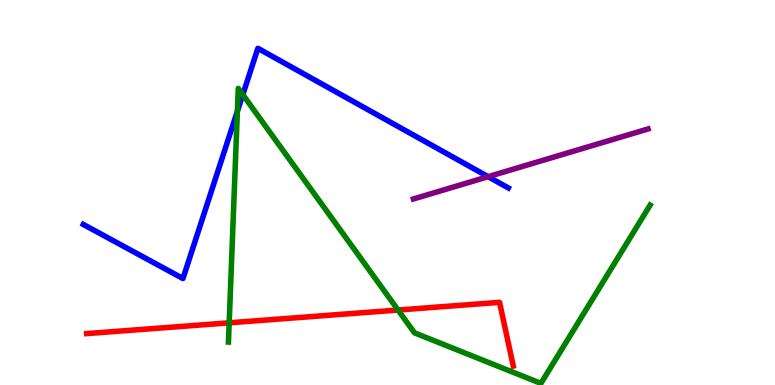[{'lines': ['blue', 'red'], 'intersections': []}, {'lines': ['green', 'red'], 'intersections': [{'x': 2.96, 'y': 1.62}, {'x': 5.14, 'y': 1.95}]}, {'lines': ['purple', 'red'], 'intersections': []}, {'lines': ['blue', 'green'], 'intersections': [{'x': 3.06, 'y': 7.11}, {'x': 3.13, 'y': 7.54}]}, {'lines': ['blue', 'purple'], 'intersections': [{'x': 6.3, 'y': 5.41}]}, {'lines': ['green', 'purple'], 'intersections': []}]